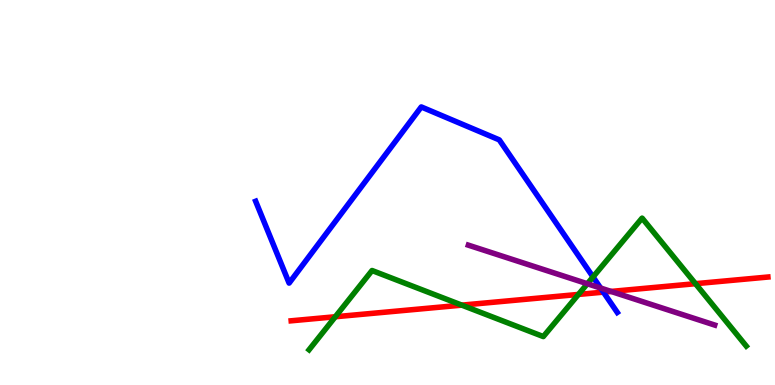[{'lines': ['blue', 'red'], 'intersections': [{'x': 7.79, 'y': 2.41}]}, {'lines': ['green', 'red'], 'intersections': [{'x': 4.33, 'y': 1.77}, {'x': 5.96, 'y': 2.07}, {'x': 7.46, 'y': 2.35}, {'x': 8.97, 'y': 2.63}]}, {'lines': ['purple', 'red'], 'intersections': [{'x': 7.88, 'y': 2.43}]}, {'lines': ['blue', 'green'], 'intersections': [{'x': 7.65, 'y': 2.81}]}, {'lines': ['blue', 'purple'], 'intersections': [{'x': 7.75, 'y': 2.52}]}, {'lines': ['green', 'purple'], 'intersections': [{'x': 7.58, 'y': 2.63}]}]